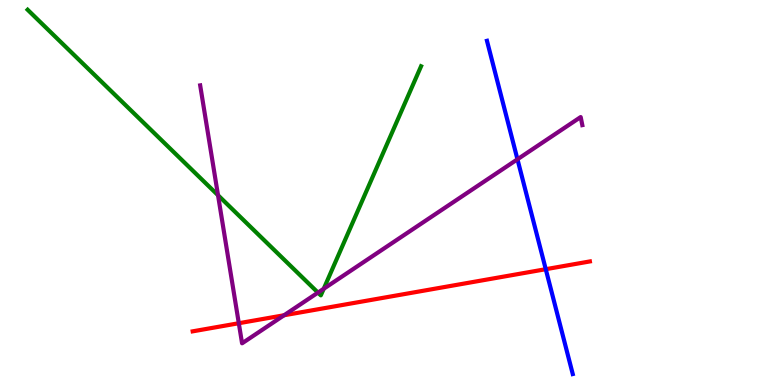[{'lines': ['blue', 'red'], 'intersections': [{'x': 7.04, 'y': 3.01}]}, {'lines': ['green', 'red'], 'intersections': []}, {'lines': ['purple', 'red'], 'intersections': [{'x': 3.08, 'y': 1.6}, {'x': 3.67, 'y': 1.81}]}, {'lines': ['blue', 'green'], 'intersections': []}, {'lines': ['blue', 'purple'], 'intersections': [{'x': 6.68, 'y': 5.86}]}, {'lines': ['green', 'purple'], 'intersections': [{'x': 2.81, 'y': 4.93}, {'x': 4.1, 'y': 2.4}, {'x': 4.18, 'y': 2.5}]}]